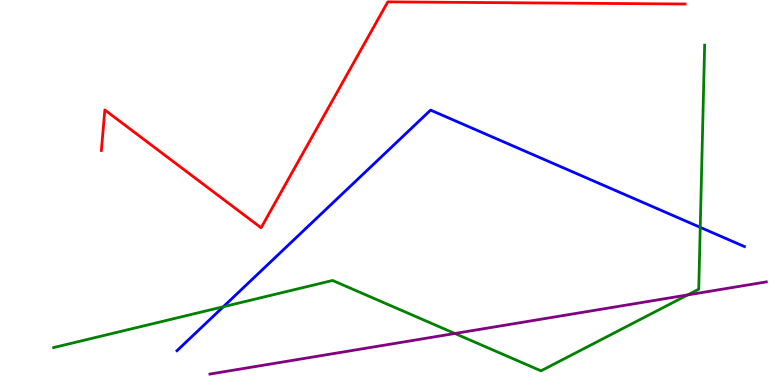[{'lines': ['blue', 'red'], 'intersections': []}, {'lines': ['green', 'red'], 'intersections': []}, {'lines': ['purple', 'red'], 'intersections': []}, {'lines': ['blue', 'green'], 'intersections': [{'x': 2.88, 'y': 2.03}, {'x': 9.04, 'y': 4.09}]}, {'lines': ['blue', 'purple'], 'intersections': []}, {'lines': ['green', 'purple'], 'intersections': [{'x': 5.87, 'y': 1.34}, {'x': 8.87, 'y': 2.34}]}]